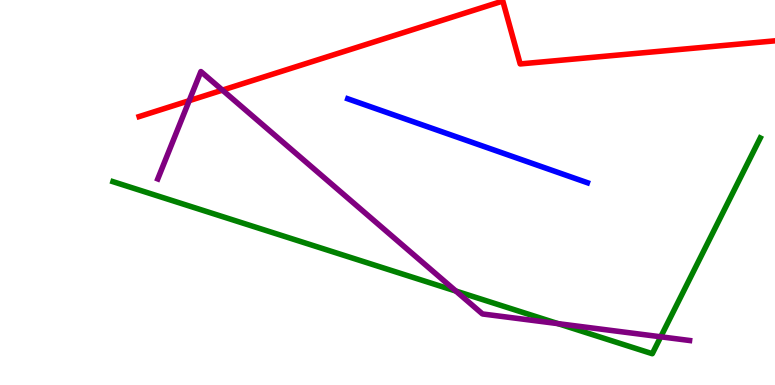[{'lines': ['blue', 'red'], 'intersections': []}, {'lines': ['green', 'red'], 'intersections': []}, {'lines': ['purple', 'red'], 'intersections': [{'x': 2.44, 'y': 7.39}, {'x': 2.87, 'y': 7.66}]}, {'lines': ['blue', 'green'], 'intersections': []}, {'lines': ['blue', 'purple'], 'intersections': []}, {'lines': ['green', 'purple'], 'intersections': [{'x': 5.88, 'y': 2.44}, {'x': 7.2, 'y': 1.59}, {'x': 8.53, 'y': 1.25}]}]